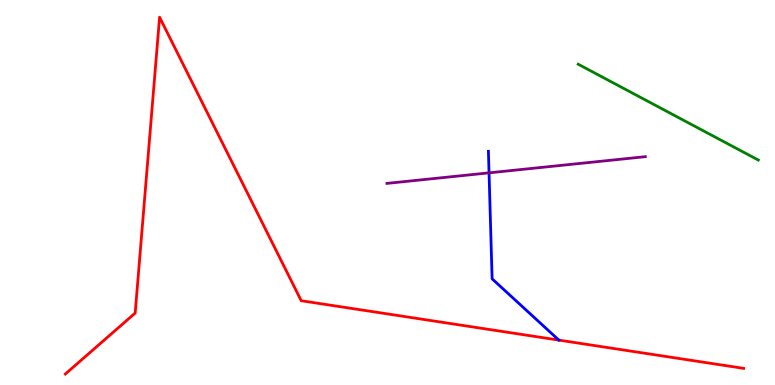[{'lines': ['blue', 'red'], 'intersections': []}, {'lines': ['green', 'red'], 'intersections': []}, {'lines': ['purple', 'red'], 'intersections': []}, {'lines': ['blue', 'green'], 'intersections': []}, {'lines': ['blue', 'purple'], 'intersections': [{'x': 6.31, 'y': 5.51}]}, {'lines': ['green', 'purple'], 'intersections': []}]